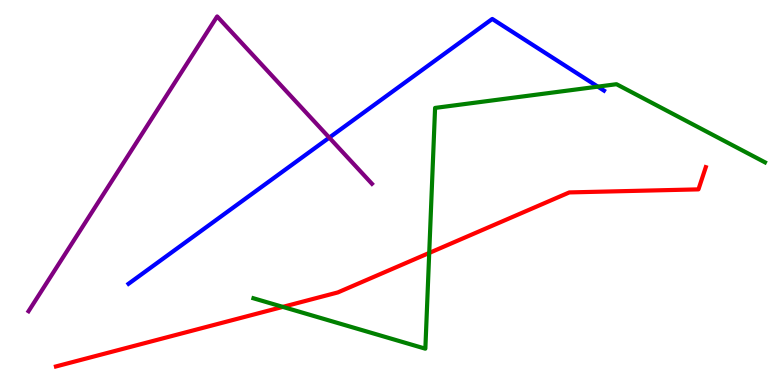[{'lines': ['blue', 'red'], 'intersections': []}, {'lines': ['green', 'red'], 'intersections': [{'x': 3.65, 'y': 2.03}, {'x': 5.54, 'y': 3.43}]}, {'lines': ['purple', 'red'], 'intersections': []}, {'lines': ['blue', 'green'], 'intersections': [{'x': 7.71, 'y': 7.75}]}, {'lines': ['blue', 'purple'], 'intersections': [{'x': 4.25, 'y': 6.43}]}, {'lines': ['green', 'purple'], 'intersections': []}]